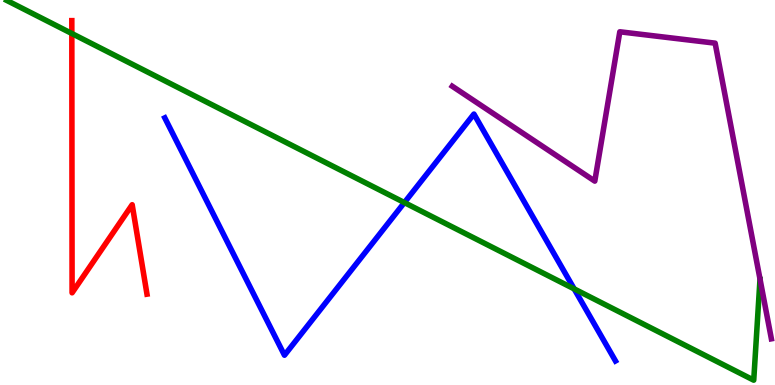[{'lines': ['blue', 'red'], 'intersections': []}, {'lines': ['green', 'red'], 'intersections': [{'x': 0.927, 'y': 9.13}]}, {'lines': ['purple', 'red'], 'intersections': []}, {'lines': ['blue', 'green'], 'intersections': [{'x': 5.22, 'y': 4.74}, {'x': 7.41, 'y': 2.5}]}, {'lines': ['blue', 'purple'], 'intersections': []}, {'lines': ['green', 'purple'], 'intersections': []}]